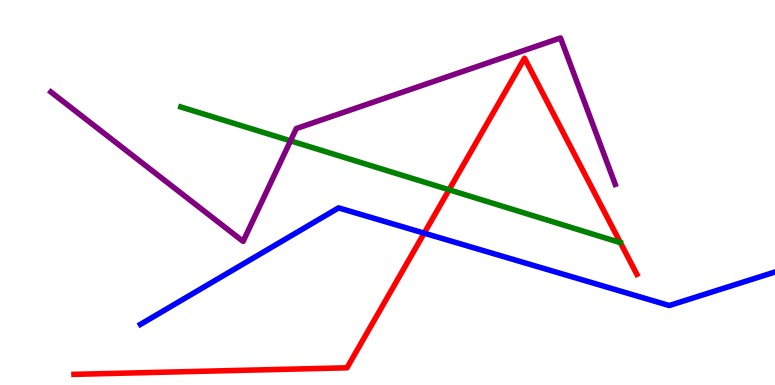[{'lines': ['blue', 'red'], 'intersections': [{'x': 5.47, 'y': 3.94}]}, {'lines': ['green', 'red'], 'intersections': [{'x': 5.79, 'y': 5.07}]}, {'lines': ['purple', 'red'], 'intersections': []}, {'lines': ['blue', 'green'], 'intersections': []}, {'lines': ['blue', 'purple'], 'intersections': []}, {'lines': ['green', 'purple'], 'intersections': [{'x': 3.75, 'y': 6.34}]}]